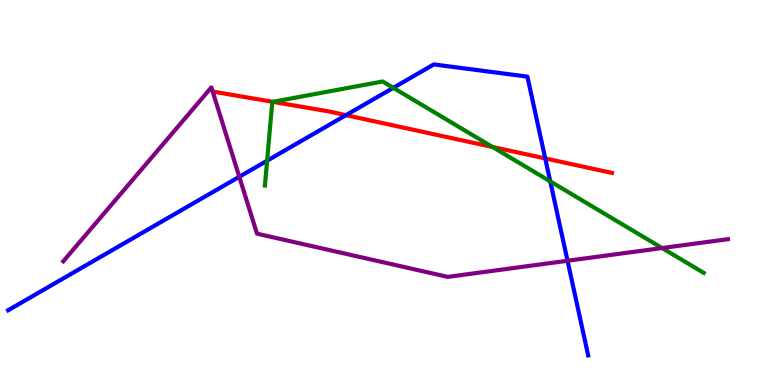[{'lines': ['blue', 'red'], 'intersections': [{'x': 4.46, 'y': 7.01}, {'x': 7.04, 'y': 5.89}]}, {'lines': ['green', 'red'], 'intersections': [{'x': 3.52, 'y': 7.35}, {'x': 6.36, 'y': 6.18}]}, {'lines': ['purple', 'red'], 'intersections': []}, {'lines': ['blue', 'green'], 'intersections': [{'x': 3.45, 'y': 5.83}, {'x': 5.07, 'y': 7.72}, {'x': 7.1, 'y': 5.29}]}, {'lines': ['blue', 'purple'], 'intersections': [{'x': 3.09, 'y': 5.41}, {'x': 7.32, 'y': 3.23}]}, {'lines': ['green', 'purple'], 'intersections': [{'x': 8.54, 'y': 3.56}]}]